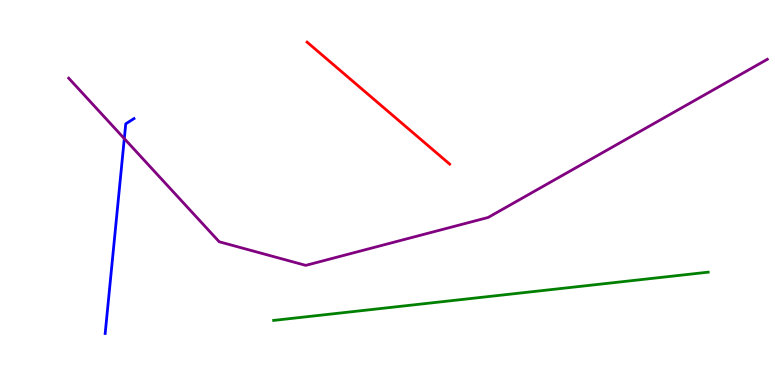[{'lines': ['blue', 'red'], 'intersections': []}, {'lines': ['green', 'red'], 'intersections': []}, {'lines': ['purple', 'red'], 'intersections': []}, {'lines': ['blue', 'green'], 'intersections': []}, {'lines': ['blue', 'purple'], 'intersections': [{'x': 1.6, 'y': 6.4}]}, {'lines': ['green', 'purple'], 'intersections': []}]